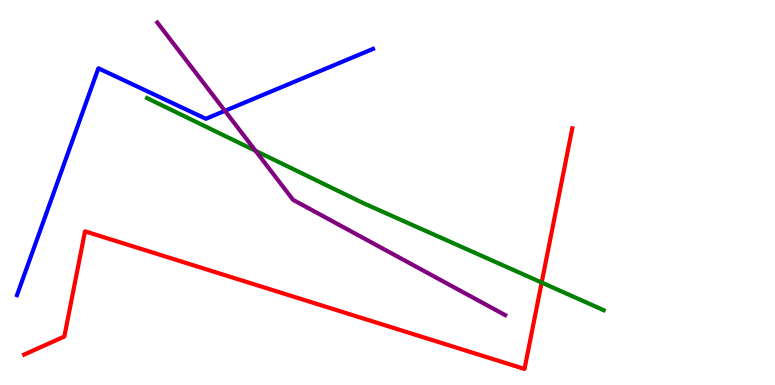[{'lines': ['blue', 'red'], 'intersections': []}, {'lines': ['green', 'red'], 'intersections': [{'x': 6.99, 'y': 2.66}]}, {'lines': ['purple', 'red'], 'intersections': []}, {'lines': ['blue', 'green'], 'intersections': []}, {'lines': ['blue', 'purple'], 'intersections': [{'x': 2.9, 'y': 7.12}]}, {'lines': ['green', 'purple'], 'intersections': [{'x': 3.3, 'y': 6.08}]}]